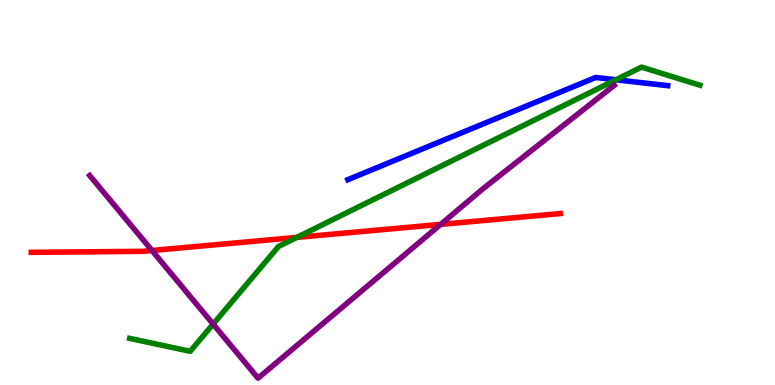[{'lines': ['blue', 'red'], 'intersections': []}, {'lines': ['green', 'red'], 'intersections': [{'x': 3.83, 'y': 3.83}]}, {'lines': ['purple', 'red'], 'intersections': [{'x': 1.96, 'y': 3.49}, {'x': 5.69, 'y': 4.17}]}, {'lines': ['blue', 'green'], 'intersections': [{'x': 7.95, 'y': 7.93}]}, {'lines': ['blue', 'purple'], 'intersections': []}, {'lines': ['green', 'purple'], 'intersections': [{'x': 2.75, 'y': 1.58}]}]